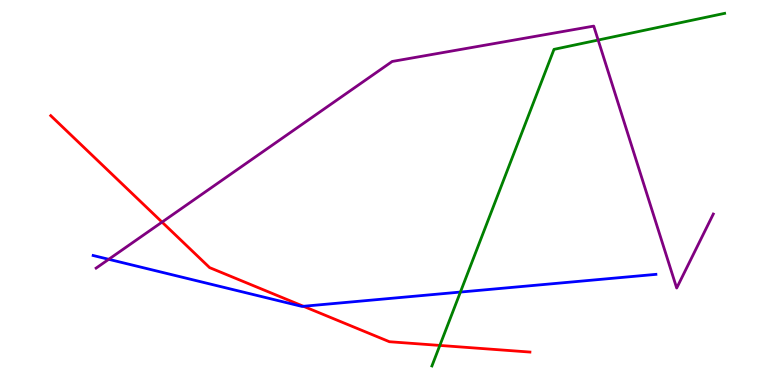[{'lines': ['blue', 'red'], 'intersections': [{'x': 3.92, 'y': 2.04}]}, {'lines': ['green', 'red'], 'intersections': [{'x': 5.68, 'y': 1.03}]}, {'lines': ['purple', 'red'], 'intersections': [{'x': 2.09, 'y': 4.23}]}, {'lines': ['blue', 'green'], 'intersections': [{'x': 5.94, 'y': 2.41}]}, {'lines': ['blue', 'purple'], 'intersections': [{'x': 1.4, 'y': 3.26}]}, {'lines': ['green', 'purple'], 'intersections': [{'x': 7.72, 'y': 8.96}]}]